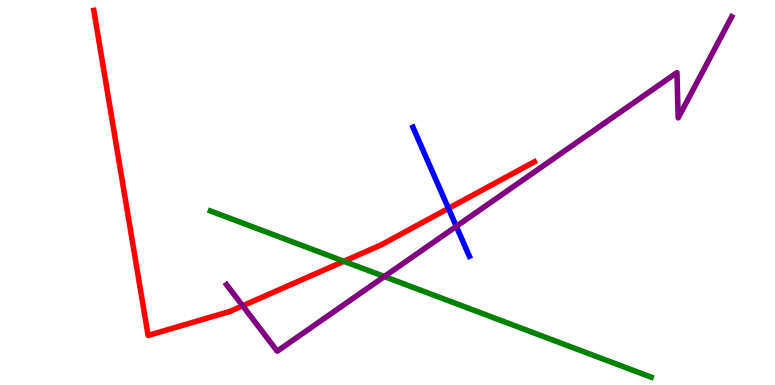[{'lines': ['blue', 'red'], 'intersections': [{'x': 5.79, 'y': 4.59}]}, {'lines': ['green', 'red'], 'intersections': [{'x': 4.44, 'y': 3.21}]}, {'lines': ['purple', 'red'], 'intersections': [{'x': 3.13, 'y': 2.06}]}, {'lines': ['blue', 'green'], 'intersections': []}, {'lines': ['blue', 'purple'], 'intersections': [{'x': 5.89, 'y': 4.12}]}, {'lines': ['green', 'purple'], 'intersections': [{'x': 4.96, 'y': 2.82}]}]